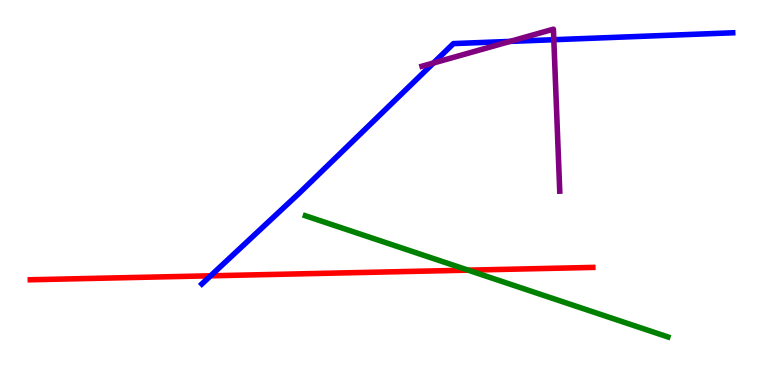[{'lines': ['blue', 'red'], 'intersections': [{'x': 2.72, 'y': 2.84}]}, {'lines': ['green', 'red'], 'intersections': [{'x': 6.04, 'y': 2.98}]}, {'lines': ['purple', 'red'], 'intersections': []}, {'lines': ['blue', 'green'], 'intersections': []}, {'lines': ['blue', 'purple'], 'intersections': [{'x': 5.59, 'y': 8.36}, {'x': 6.58, 'y': 8.92}, {'x': 7.15, 'y': 8.97}]}, {'lines': ['green', 'purple'], 'intersections': []}]